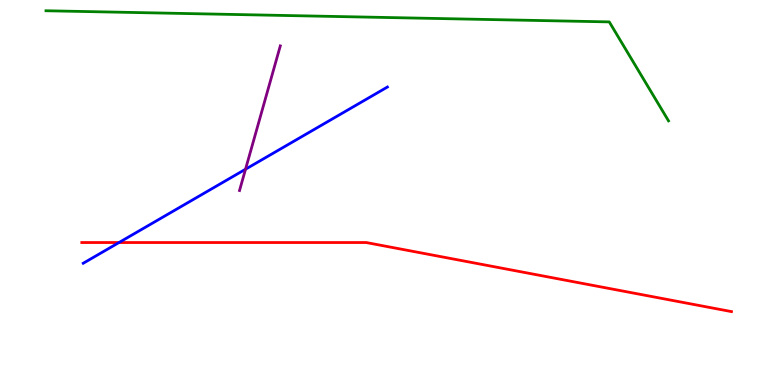[{'lines': ['blue', 'red'], 'intersections': [{'x': 1.54, 'y': 3.7}]}, {'lines': ['green', 'red'], 'intersections': []}, {'lines': ['purple', 'red'], 'intersections': []}, {'lines': ['blue', 'green'], 'intersections': []}, {'lines': ['blue', 'purple'], 'intersections': [{'x': 3.17, 'y': 5.6}]}, {'lines': ['green', 'purple'], 'intersections': []}]